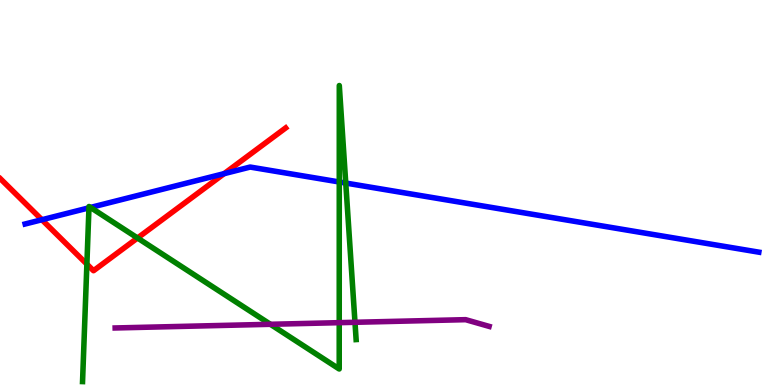[{'lines': ['blue', 'red'], 'intersections': [{'x': 0.541, 'y': 4.29}, {'x': 2.89, 'y': 5.49}]}, {'lines': ['green', 'red'], 'intersections': [{'x': 1.12, 'y': 3.14}, {'x': 1.77, 'y': 3.82}]}, {'lines': ['purple', 'red'], 'intersections': []}, {'lines': ['blue', 'green'], 'intersections': [{'x': 1.15, 'y': 4.6}, {'x': 1.17, 'y': 4.61}, {'x': 4.38, 'y': 5.27}, {'x': 4.46, 'y': 5.25}]}, {'lines': ['blue', 'purple'], 'intersections': []}, {'lines': ['green', 'purple'], 'intersections': [{'x': 3.49, 'y': 1.58}, {'x': 4.38, 'y': 1.62}, {'x': 4.58, 'y': 1.63}]}]